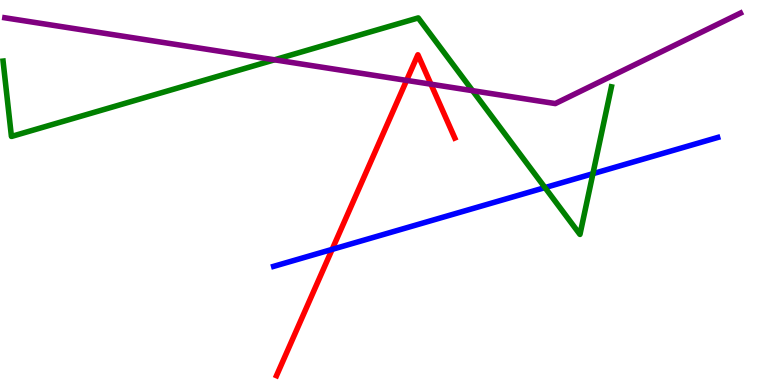[{'lines': ['blue', 'red'], 'intersections': [{'x': 4.29, 'y': 3.52}]}, {'lines': ['green', 'red'], 'intersections': []}, {'lines': ['purple', 'red'], 'intersections': [{'x': 5.25, 'y': 7.91}, {'x': 5.56, 'y': 7.81}]}, {'lines': ['blue', 'green'], 'intersections': [{'x': 7.03, 'y': 5.13}, {'x': 7.65, 'y': 5.49}]}, {'lines': ['blue', 'purple'], 'intersections': []}, {'lines': ['green', 'purple'], 'intersections': [{'x': 3.54, 'y': 8.45}, {'x': 6.1, 'y': 7.64}]}]